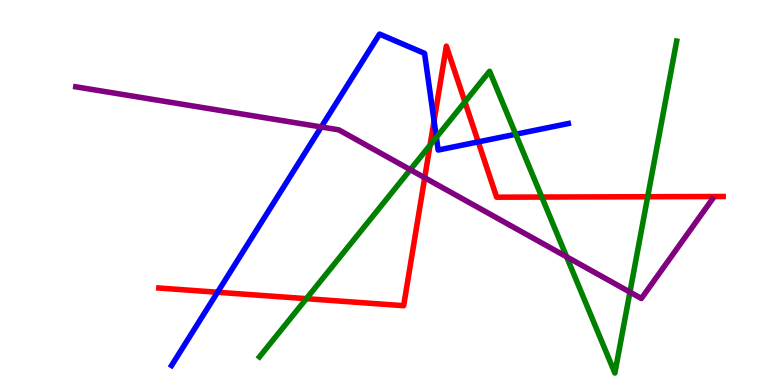[{'lines': ['blue', 'red'], 'intersections': [{'x': 2.81, 'y': 2.41}, {'x': 5.6, 'y': 6.86}, {'x': 6.17, 'y': 6.31}]}, {'lines': ['green', 'red'], 'intersections': [{'x': 3.95, 'y': 2.24}, {'x': 5.55, 'y': 6.23}, {'x': 6.0, 'y': 7.35}, {'x': 6.99, 'y': 4.88}, {'x': 8.36, 'y': 4.89}]}, {'lines': ['purple', 'red'], 'intersections': [{'x': 5.48, 'y': 5.38}]}, {'lines': ['blue', 'green'], 'intersections': [{'x': 5.63, 'y': 6.43}, {'x': 6.65, 'y': 6.51}]}, {'lines': ['blue', 'purple'], 'intersections': [{'x': 4.15, 'y': 6.7}]}, {'lines': ['green', 'purple'], 'intersections': [{'x': 5.29, 'y': 5.59}, {'x': 7.31, 'y': 3.33}, {'x': 8.13, 'y': 2.41}]}]